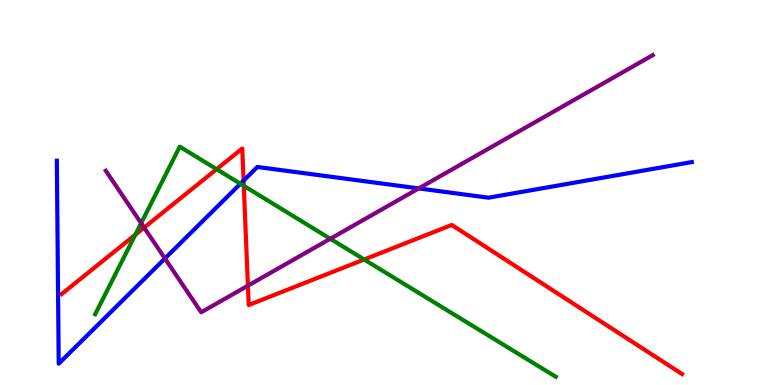[{'lines': ['blue', 'red'], 'intersections': [{'x': 3.14, 'y': 5.31}]}, {'lines': ['green', 'red'], 'intersections': [{'x': 1.75, 'y': 3.9}, {'x': 2.79, 'y': 5.61}, {'x': 3.15, 'y': 5.17}, {'x': 4.7, 'y': 3.26}]}, {'lines': ['purple', 'red'], 'intersections': [{'x': 1.86, 'y': 4.09}, {'x': 3.2, 'y': 2.58}]}, {'lines': ['blue', 'green'], 'intersections': [{'x': 3.1, 'y': 5.23}]}, {'lines': ['blue', 'purple'], 'intersections': [{'x': 2.13, 'y': 3.29}, {'x': 5.4, 'y': 5.11}]}, {'lines': ['green', 'purple'], 'intersections': [{'x': 1.82, 'y': 4.2}, {'x': 4.26, 'y': 3.8}]}]